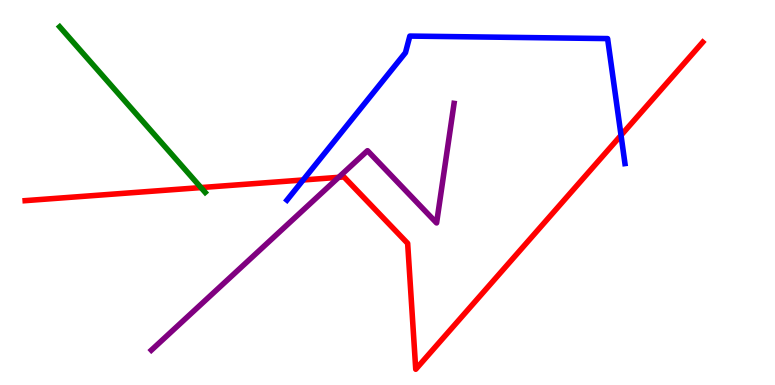[{'lines': ['blue', 'red'], 'intersections': [{'x': 3.91, 'y': 5.33}, {'x': 8.01, 'y': 6.49}]}, {'lines': ['green', 'red'], 'intersections': [{'x': 2.59, 'y': 5.13}]}, {'lines': ['purple', 'red'], 'intersections': [{'x': 4.37, 'y': 5.39}]}, {'lines': ['blue', 'green'], 'intersections': []}, {'lines': ['blue', 'purple'], 'intersections': []}, {'lines': ['green', 'purple'], 'intersections': []}]